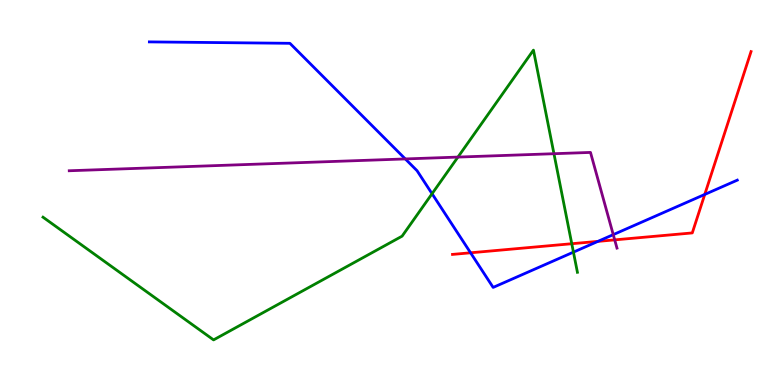[{'lines': ['blue', 'red'], 'intersections': [{'x': 6.07, 'y': 3.43}, {'x': 7.72, 'y': 3.73}, {'x': 9.09, 'y': 4.95}]}, {'lines': ['green', 'red'], 'intersections': [{'x': 7.38, 'y': 3.67}]}, {'lines': ['purple', 'red'], 'intersections': [{'x': 7.93, 'y': 3.77}]}, {'lines': ['blue', 'green'], 'intersections': [{'x': 5.57, 'y': 4.97}, {'x': 7.4, 'y': 3.45}]}, {'lines': ['blue', 'purple'], 'intersections': [{'x': 5.23, 'y': 5.87}, {'x': 7.91, 'y': 3.91}]}, {'lines': ['green', 'purple'], 'intersections': [{'x': 5.91, 'y': 5.92}, {'x': 7.15, 'y': 6.01}]}]